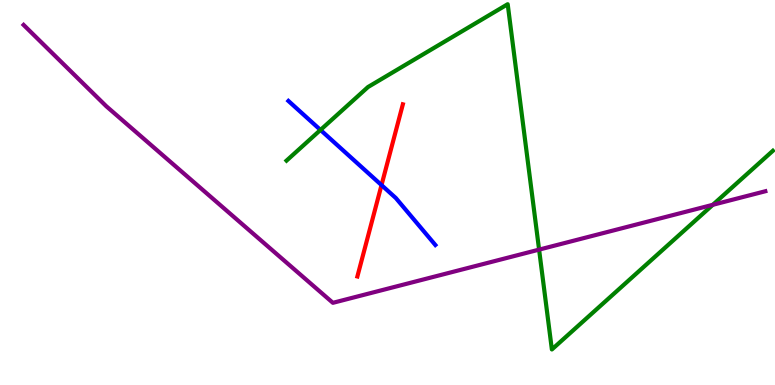[{'lines': ['blue', 'red'], 'intersections': [{'x': 4.92, 'y': 5.19}]}, {'lines': ['green', 'red'], 'intersections': []}, {'lines': ['purple', 'red'], 'intersections': []}, {'lines': ['blue', 'green'], 'intersections': [{'x': 4.14, 'y': 6.62}]}, {'lines': ['blue', 'purple'], 'intersections': []}, {'lines': ['green', 'purple'], 'intersections': [{'x': 6.96, 'y': 3.52}, {'x': 9.2, 'y': 4.68}]}]